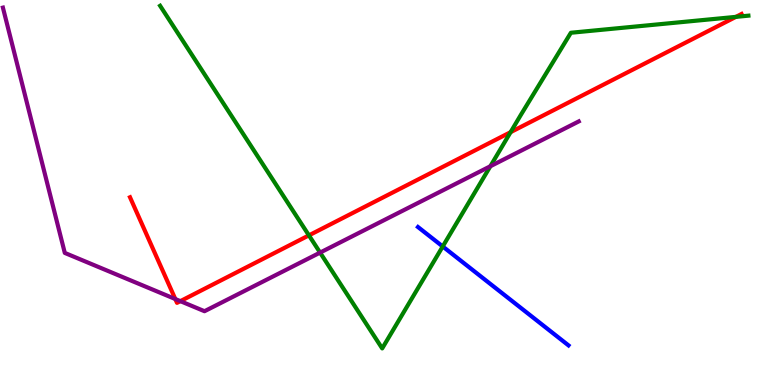[{'lines': ['blue', 'red'], 'intersections': []}, {'lines': ['green', 'red'], 'intersections': [{'x': 3.99, 'y': 3.89}, {'x': 6.59, 'y': 6.57}, {'x': 9.5, 'y': 9.56}]}, {'lines': ['purple', 'red'], 'intersections': [{'x': 2.26, 'y': 2.23}, {'x': 2.33, 'y': 2.18}]}, {'lines': ['blue', 'green'], 'intersections': [{'x': 5.71, 'y': 3.6}]}, {'lines': ['blue', 'purple'], 'intersections': []}, {'lines': ['green', 'purple'], 'intersections': [{'x': 4.13, 'y': 3.44}, {'x': 6.33, 'y': 5.68}]}]